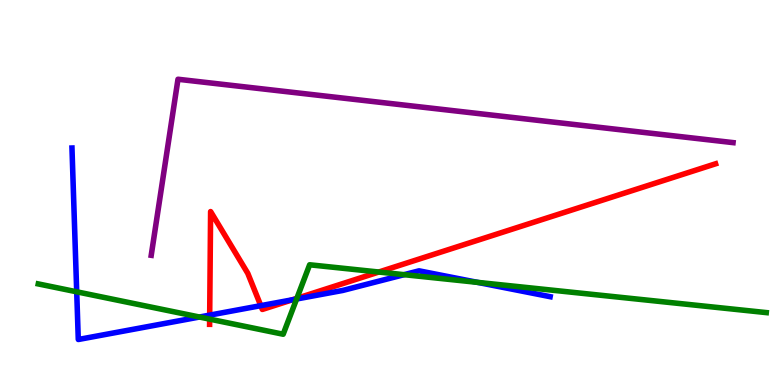[{'lines': ['blue', 'red'], 'intersections': [{'x': 2.71, 'y': 1.81}, {'x': 3.37, 'y': 2.06}, {'x': 3.77, 'y': 2.21}]}, {'lines': ['green', 'red'], 'intersections': [{'x': 2.71, 'y': 1.71}, {'x': 3.83, 'y': 2.25}, {'x': 4.89, 'y': 2.93}]}, {'lines': ['purple', 'red'], 'intersections': []}, {'lines': ['blue', 'green'], 'intersections': [{'x': 0.99, 'y': 2.42}, {'x': 2.57, 'y': 1.77}, {'x': 3.83, 'y': 2.23}, {'x': 5.21, 'y': 2.87}, {'x': 6.16, 'y': 2.67}]}, {'lines': ['blue', 'purple'], 'intersections': []}, {'lines': ['green', 'purple'], 'intersections': []}]